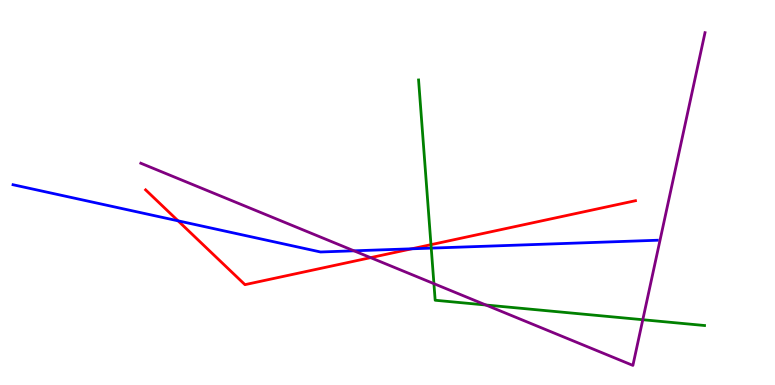[{'lines': ['blue', 'red'], 'intersections': [{'x': 2.3, 'y': 4.26}, {'x': 5.31, 'y': 3.54}]}, {'lines': ['green', 'red'], 'intersections': [{'x': 5.56, 'y': 3.65}]}, {'lines': ['purple', 'red'], 'intersections': [{'x': 4.78, 'y': 3.31}]}, {'lines': ['blue', 'green'], 'intersections': [{'x': 5.56, 'y': 3.56}]}, {'lines': ['blue', 'purple'], 'intersections': [{'x': 4.57, 'y': 3.49}]}, {'lines': ['green', 'purple'], 'intersections': [{'x': 5.6, 'y': 2.63}, {'x': 6.27, 'y': 2.08}, {'x': 8.29, 'y': 1.7}]}]